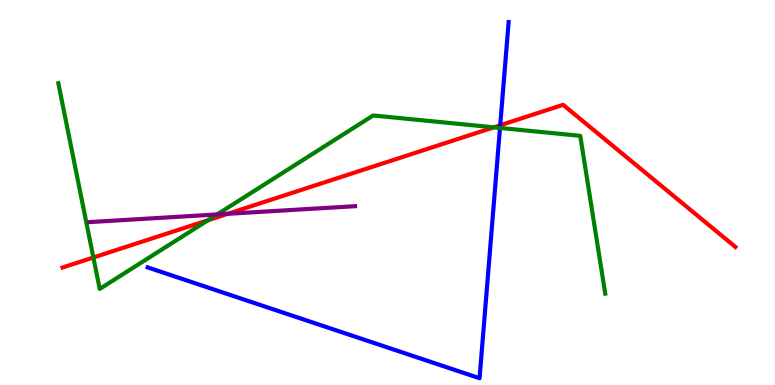[{'lines': ['blue', 'red'], 'intersections': [{'x': 6.45, 'y': 6.75}]}, {'lines': ['green', 'red'], 'intersections': [{'x': 1.2, 'y': 3.31}, {'x': 2.68, 'y': 4.28}, {'x': 6.37, 'y': 6.69}]}, {'lines': ['purple', 'red'], 'intersections': [{'x': 2.94, 'y': 4.45}]}, {'lines': ['blue', 'green'], 'intersections': [{'x': 6.45, 'y': 6.68}]}, {'lines': ['blue', 'purple'], 'intersections': []}, {'lines': ['green', 'purple'], 'intersections': [{'x': 2.8, 'y': 4.43}]}]